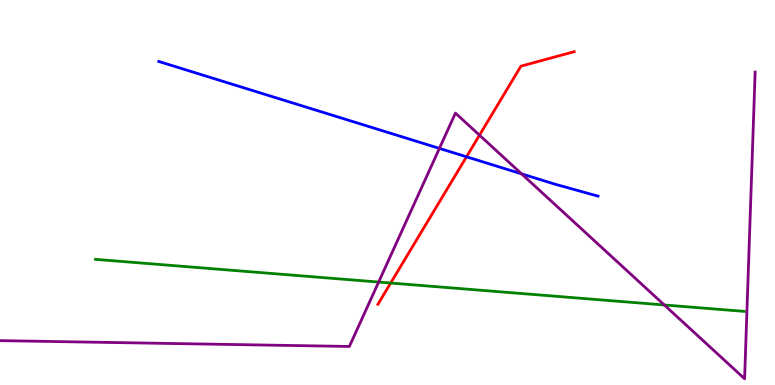[{'lines': ['blue', 'red'], 'intersections': [{'x': 6.02, 'y': 5.93}]}, {'lines': ['green', 'red'], 'intersections': [{'x': 5.04, 'y': 2.65}]}, {'lines': ['purple', 'red'], 'intersections': [{'x': 6.19, 'y': 6.49}]}, {'lines': ['blue', 'green'], 'intersections': []}, {'lines': ['blue', 'purple'], 'intersections': [{'x': 5.67, 'y': 6.15}, {'x': 6.73, 'y': 5.48}]}, {'lines': ['green', 'purple'], 'intersections': [{'x': 4.89, 'y': 2.67}, {'x': 8.57, 'y': 2.08}]}]